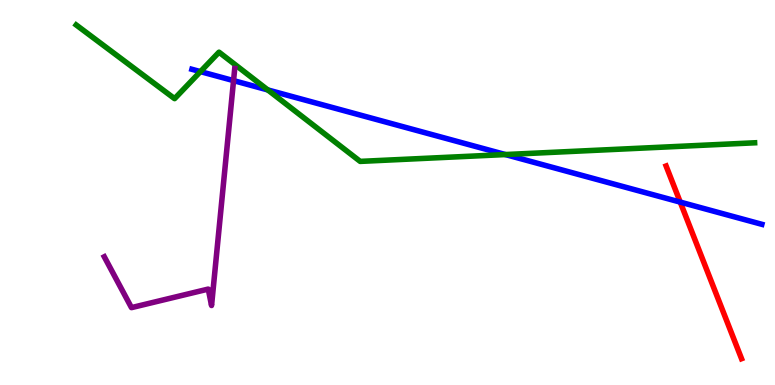[{'lines': ['blue', 'red'], 'intersections': [{'x': 8.78, 'y': 4.75}]}, {'lines': ['green', 'red'], 'intersections': []}, {'lines': ['purple', 'red'], 'intersections': []}, {'lines': ['blue', 'green'], 'intersections': [{'x': 2.59, 'y': 8.14}, {'x': 3.46, 'y': 7.66}, {'x': 6.52, 'y': 5.99}]}, {'lines': ['blue', 'purple'], 'intersections': [{'x': 3.01, 'y': 7.91}]}, {'lines': ['green', 'purple'], 'intersections': []}]